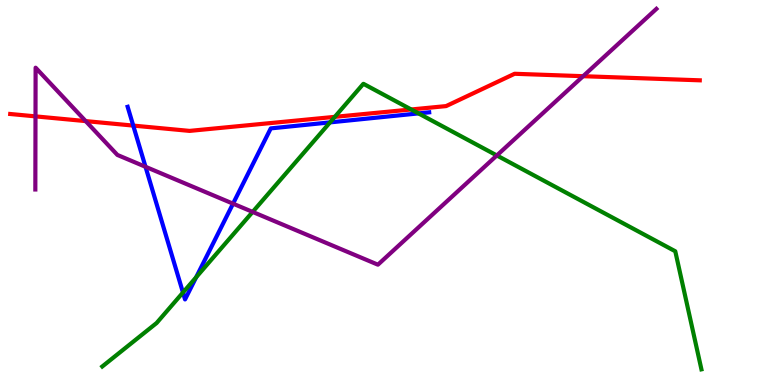[{'lines': ['blue', 'red'], 'intersections': [{'x': 1.72, 'y': 6.74}]}, {'lines': ['green', 'red'], 'intersections': [{'x': 4.32, 'y': 6.96}, {'x': 5.31, 'y': 7.16}]}, {'lines': ['purple', 'red'], 'intersections': [{'x': 0.458, 'y': 6.98}, {'x': 1.11, 'y': 6.85}, {'x': 7.52, 'y': 8.02}]}, {'lines': ['blue', 'green'], 'intersections': [{'x': 2.36, 'y': 2.4}, {'x': 2.53, 'y': 2.8}, {'x': 4.26, 'y': 6.82}, {'x': 5.4, 'y': 7.05}]}, {'lines': ['blue', 'purple'], 'intersections': [{'x': 1.88, 'y': 5.67}, {'x': 3.01, 'y': 4.71}]}, {'lines': ['green', 'purple'], 'intersections': [{'x': 3.26, 'y': 4.5}, {'x': 6.41, 'y': 5.96}]}]